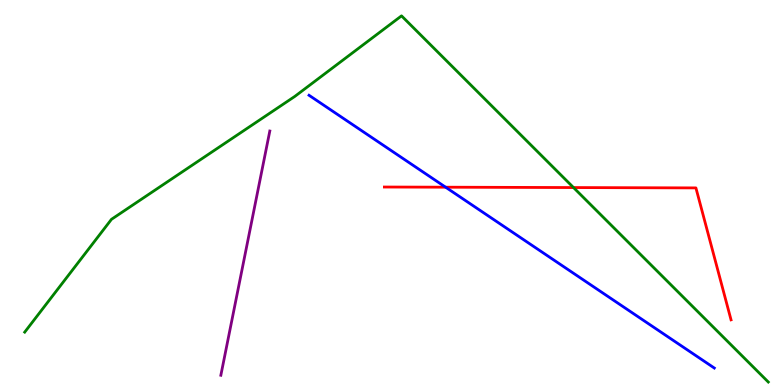[{'lines': ['blue', 'red'], 'intersections': [{'x': 5.75, 'y': 5.14}]}, {'lines': ['green', 'red'], 'intersections': [{'x': 7.4, 'y': 5.13}]}, {'lines': ['purple', 'red'], 'intersections': []}, {'lines': ['blue', 'green'], 'intersections': []}, {'lines': ['blue', 'purple'], 'intersections': []}, {'lines': ['green', 'purple'], 'intersections': []}]